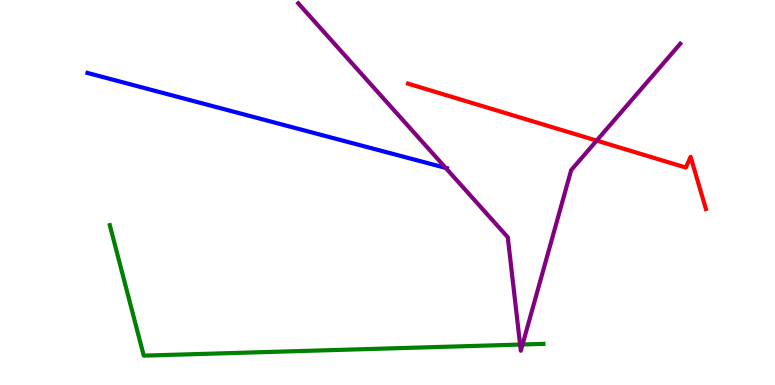[{'lines': ['blue', 'red'], 'intersections': []}, {'lines': ['green', 'red'], 'intersections': []}, {'lines': ['purple', 'red'], 'intersections': [{'x': 7.7, 'y': 6.35}]}, {'lines': ['blue', 'green'], 'intersections': []}, {'lines': ['blue', 'purple'], 'intersections': [{'x': 5.75, 'y': 5.64}]}, {'lines': ['green', 'purple'], 'intersections': [{'x': 6.71, 'y': 1.05}, {'x': 6.74, 'y': 1.05}]}]